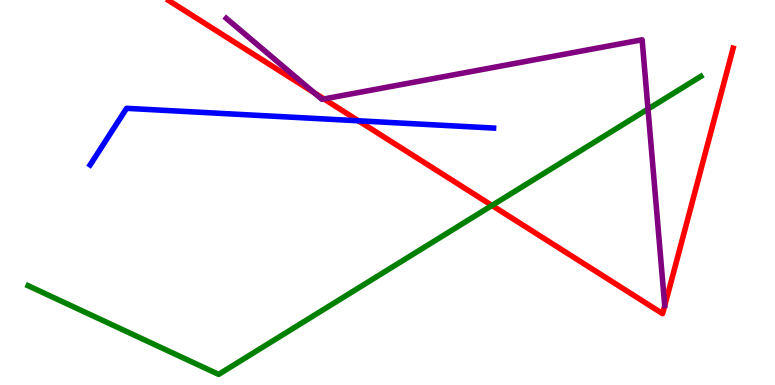[{'lines': ['blue', 'red'], 'intersections': [{'x': 4.62, 'y': 6.86}]}, {'lines': ['green', 'red'], 'intersections': [{'x': 6.35, 'y': 4.66}]}, {'lines': ['purple', 'red'], 'intersections': [{'x': 4.05, 'y': 7.59}, {'x': 4.18, 'y': 7.43}]}, {'lines': ['blue', 'green'], 'intersections': []}, {'lines': ['blue', 'purple'], 'intersections': []}, {'lines': ['green', 'purple'], 'intersections': [{'x': 8.36, 'y': 7.17}]}]